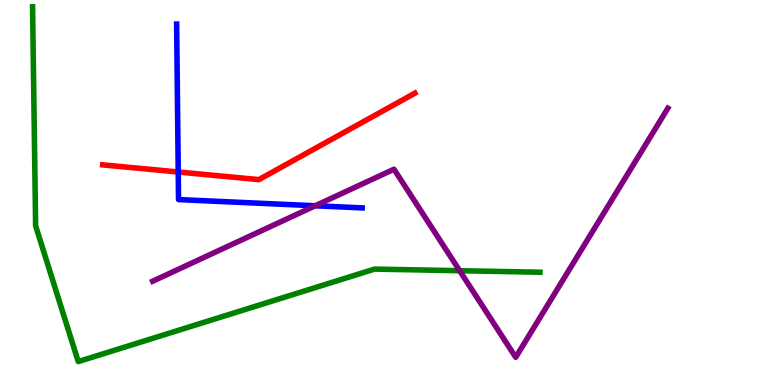[{'lines': ['blue', 'red'], 'intersections': [{'x': 2.3, 'y': 5.53}]}, {'lines': ['green', 'red'], 'intersections': []}, {'lines': ['purple', 'red'], 'intersections': []}, {'lines': ['blue', 'green'], 'intersections': []}, {'lines': ['blue', 'purple'], 'intersections': [{'x': 4.07, 'y': 4.66}]}, {'lines': ['green', 'purple'], 'intersections': [{'x': 5.93, 'y': 2.97}]}]